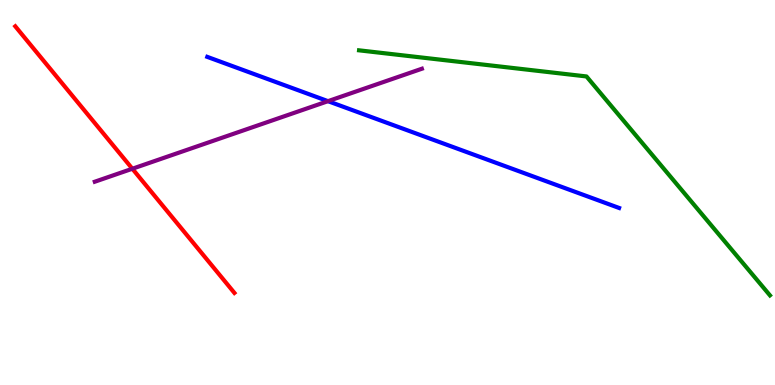[{'lines': ['blue', 'red'], 'intersections': []}, {'lines': ['green', 'red'], 'intersections': []}, {'lines': ['purple', 'red'], 'intersections': [{'x': 1.71, 'y': 5.62}]}, {'lines': ['blue', 'green'], 'intersections': []}, {'lines': ['blue', 'purple'], 'intersections': [{'x': 4.23, 'y': 7.37}]}, {'lines': ['green', 'purple'], 'intersections': []}]